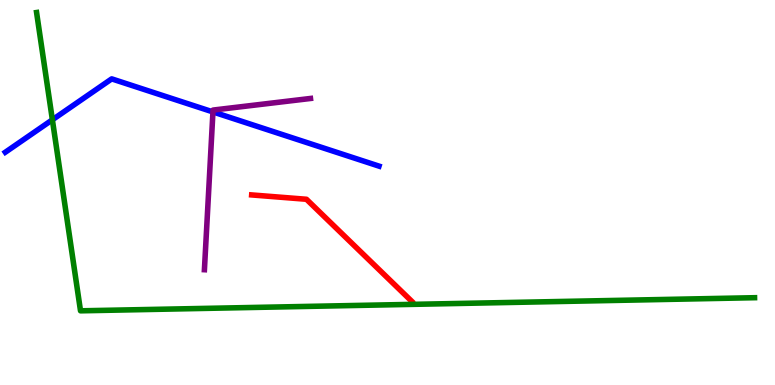[{'lines': ['blue', 'red'], 'intersections': []}, {'lines': ['green', 'red'], 'intersections': []}, {'lines': ['purple', 'red'], 'intersections': []}, {'lines': ['blue', 'green'], 'intersections': [{'x': 0.676, 'y': 6.89}]}, {'lines': ['blue', 'purple'], 'intersections': [{'x': 2.75, 'y': 7.09}]}, {'lines': ['green', 'purple'], 'intersections': []}]